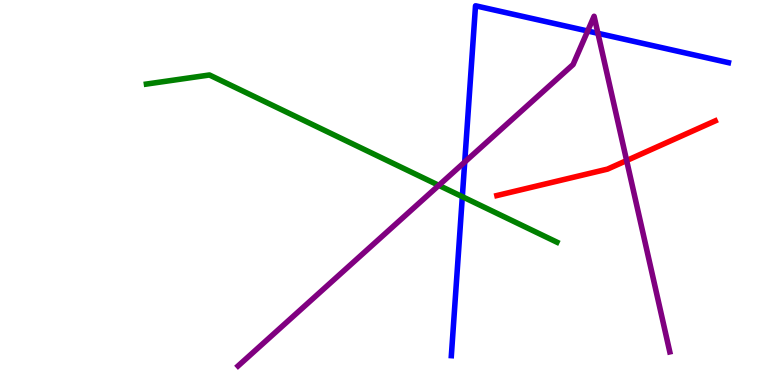[{'lines': ['blue', 'red'], 'intersections': []}, {'lines': ['green', 'red'], 'intersections': []}, {'lines': ['purple', 'red'], 'intersections': [{'x': 8.09, 'y': 5.83}]}, {'lines': ['blue', 'green'], 'intersections': [{'x': 5.97, 'y': 4.89}]}, {'lines': ['blue', 'purple'], 'intersections': [{'x': 6.0, 'y': 5.79}, {'x': 7.58, 'y': 9.19}, {'x': 7.72, 'y': 9.13}]}, {'lines': ['green', 'purple'], 'intersections': [{'x': 5.66, 'y': 5.19}]}]